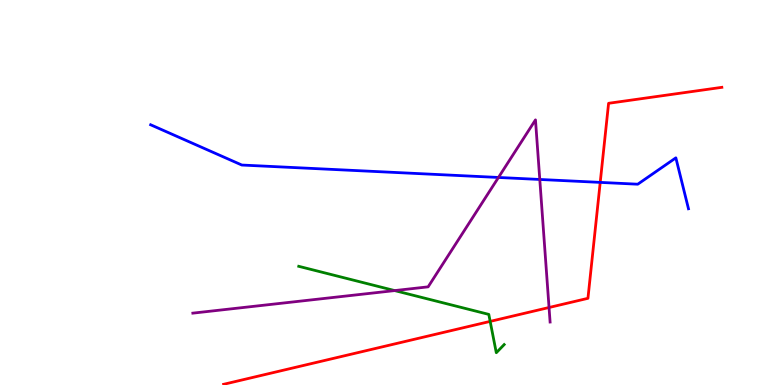[{'lines': ['blue', 'red'], 'intersections': [{'x': 7.74, 'y': 5.26}]}, {'lines': ['green', 'red'], 'intersections': [{'x': 6.32, 'y': 1.65}]}, {'lines': ['purple', 'red'], 'intersections': [{'x': 7.08, 'y': 2.01}]}, {'lines': ['blue', 'green'], 'intersections': []}, {'lines': ['blue', 'purple'], 'intersections': [{'x': 6.43, 'y': 5.39}, {'x': 6.96, 'y': 5.34}]}, {'lines': ['green', 'purple'], 'intersections': [{'x': 5.09, 'y': 2.45}]}]